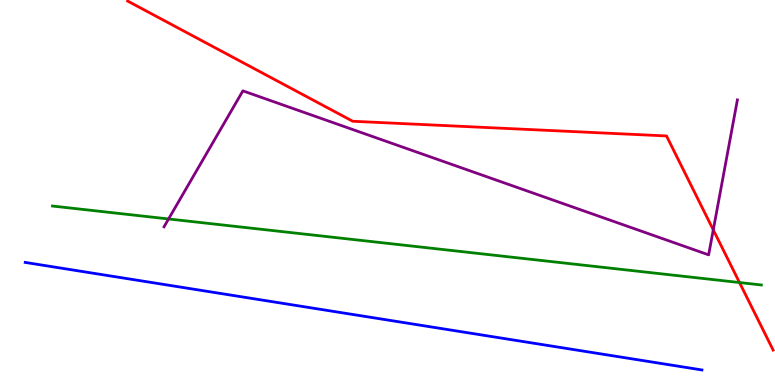[{'lines': ['blue', 'red'], 'intersections': []}, {'lines': ['green', 'red'], 'intersections': [{'x': 9.54, 'y': 2.66}]}, {'lines': ['purple', 'red'], 'intersections': [{'x': 9.2, 'y': 4.03}]}, {'lines': ['blue', 'green'], 'intersections': []}, {'lines': ['blue', 'purple'], 'intersections': []}, {'lines': ['green', 'purple'], 'intersections': [{'x': 2.18, 'y': 4.31}]}]